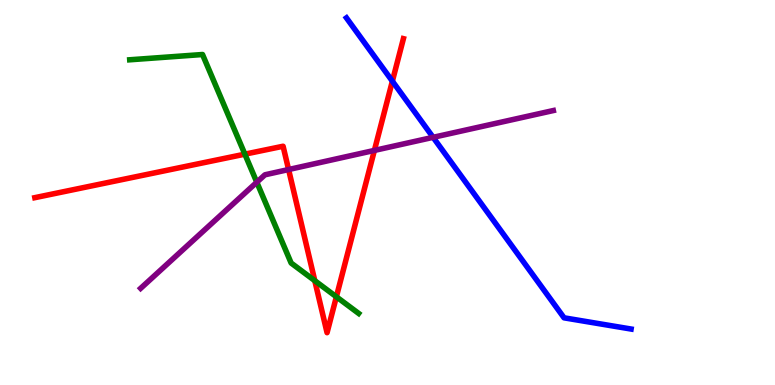[{'lines': ['blue', 'red'], 'intersections': [{'x': 5.06, 'y': 7.89}]}, {'lines': ['green', 'red'], 'intersections': [{'x': 3.16, 'y': 6.0}, {'x': 4.06, 'y': 2.71}, {'x': 4.34, 'y': 2.29}]}, {'lines': ['purple', 'red'], 'intersections': [{'x': 3.72, 'y': 5.6}, {'x': 4.83, 'y': 6.09}]}, {'lines': ['blue', 'green'], 'intersections': []}, {'lines': ['blue', 'purple'], 'intersections': [{'x': 5.59, 'y': 6.43}]}, {'lines': ['green', 'purple'], 'intersections': [{'x': 3.31, 'y': 5.27}]}]